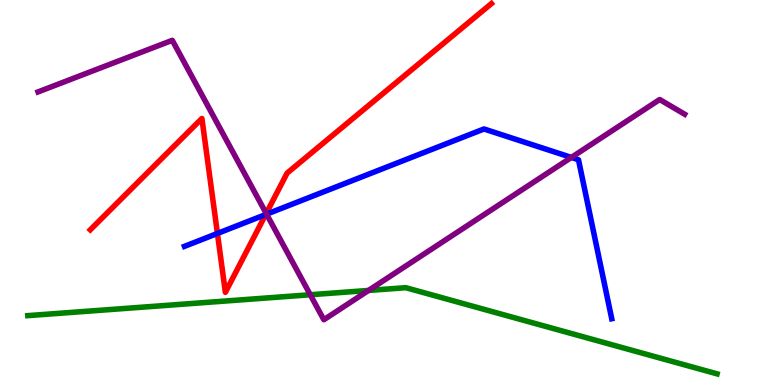[{'lines': ['blue', 'red'], 'intersections': [{'x': 2.81, 'y': 3.94}, {'x': 3.43, 'y': 4.43}]}, {'lines': ['green', 'red'], 'intersections': []}, {'lines': ['purple', 'red'], 'intersections': [{'x': 3.43, 'y': 4.46}]}, {'lines': ['blue', 'green'], 'intersections': []}, {'lines': ['blue', 'purple'], 'intersections': [{'x': 3.44, 'y': 4.44}, {'x': 7.37, 'y': 5.91}]}, {'lines': ['green', 'purple'], 'intersections': [{'x': 4.0, 'y': 2.34}, {'x': 4.76, 'y': 2.46}]}]